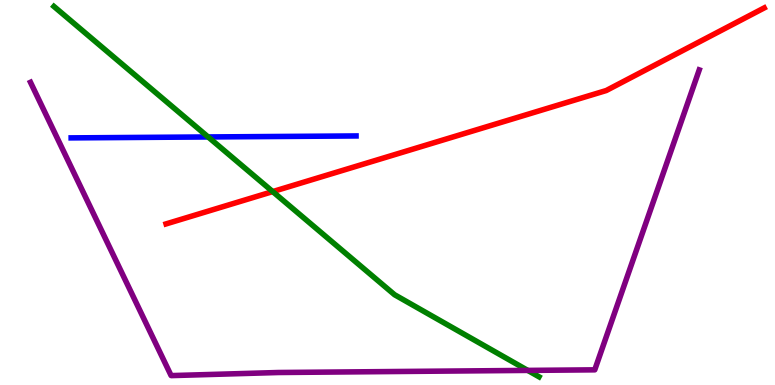[{'lines': ['blue', 'red'], 'intersections': []}, {'lines': ['green', 'red'], 'intersections': [{'x': 3.52, 'y': 5.02}]}, {'lines': ['purple', 'red'], 'intersections': []}, {'lines': ['blue', 'green'], 'intersections': [{'x': 2.69, 'y': 6.44}]}, {'lines': ['blue', 'purple'], 'intersections': []}, {'lines': ['green', 'purple'], 'intersections': [{'x': 6.81, 'y': 0.379}]}]